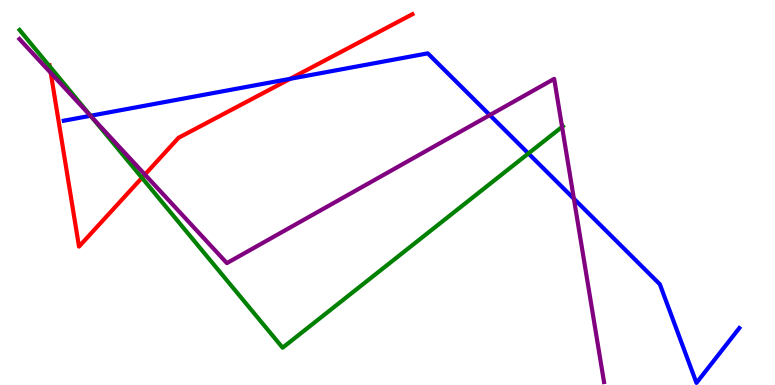[{'lines': ['blue', 'red'], 'intersections': [{'x': 3.74, 'y': 7.95}]}, {'lines': ['green', 'red'], 'intersections': [{'x': 0.641, 'y': 8.28}, {'x': 1.83, 'y': 5.38}]}, {'lines': ['purple', 'red'], 'intersections': [{'x': 0.655, 'y': 8.11}, {'x': 1.87, 'y': 5.47}]}, {'lines': ['blue', 'green'], 'intersections': [{'x': 1.17, 'y': 6.99}, {'x': 6.82, 'y': 6.01}]}, {'lines': ['blue', 'purple'], 'intersections': [{'x': 1.17, 'y': 6.99}, {'x': 6.32, 'y': 7.01}, {'x': 7.4, 'y': 4.84}]}, {'lines': ['green', 'purple'], 'intersections': [{'x': 1.18, 'y': 6.96}, {'x': 7.25, 'y': 6.7}]}]